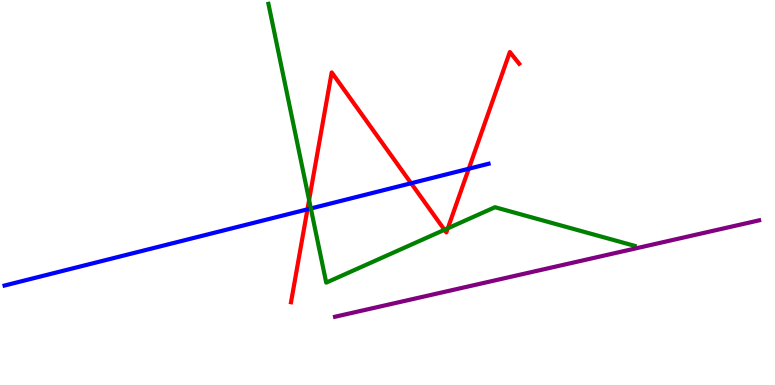[{'lines': ['blue', 'red'], 'intersections': [{'x': 3.97, 'y': 4.56}, {'x': 5.3, 'y': 5.24}, {'x': 6.05, 'y': 5.62}]}, {'lines': ['green', 'red'], 'intersections': [{'x': 3.99, 'y': 4.8}, {'x': 5.73, 'y': 4.03}, {'x': 5.78, 'y': 4.07}]}, {'lines': ['purple', 'red'], 'intersections': []}, {'lines': ['blue', 'green'], 'intersections': [{'x': 4.01, 'y': 4.59}]}, {'lines': ['blue', 'purple'], 'intersections': []}, {'lines': ['green', 'purple'], 'intersections': []}]